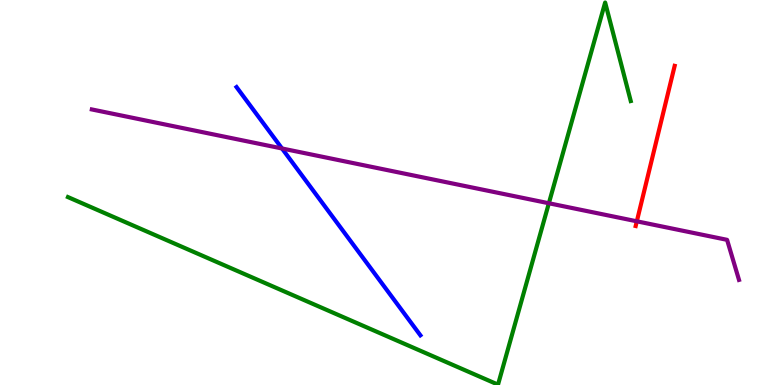[{'lines': ['blue', 'red'], 'intersections': []}, {'lines': ['green', 'red'], 'intersections': []}, {'lines': ['purple', 'red'], 'intersections': [{'x': 8.22, 'y': 4.25}]}, {'lines': ['blue', 'green'], 'intersections': []}, {'lines': ['blue', 'purple'], 'intersections': [{'x': 3.64, 'y': 6.14}]}, {'lines': ['green', 'purple'], 'intersections': [{'x': 7.08, 'y': 4.72}]}]